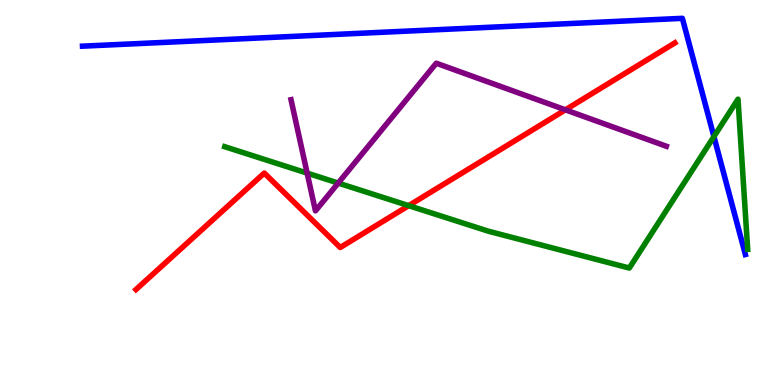[{'lines': ['blue', 'red'], 'intersections': []}, {'lines': ['green', 'red'], 'intersections': [{'x': 5.27, 'y': 4.66}]}, {'lines': ['purple', 'red'], 'intersections': [{'x': 7.3, 'y': 7.15}]}, {'lines': ['blue', 'green'], 'intersections': [{'x': 9.21, 'y': 6.45}]}, {'lines': ['blue', 'purple'], 'intersections': []}, {'lines': ['green', 'purple'], 'intersections': [{'x': 3.96, 'y': 5.5}, {'x': 4.36, 'y': 5.24}]}]